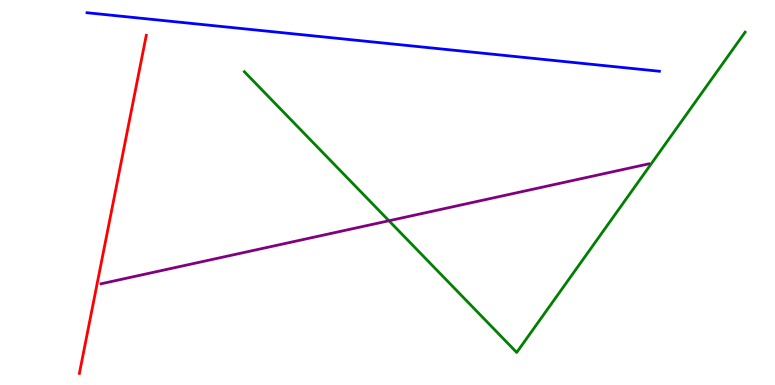[{'lines': ['blue', 'red'], 'intersections': []}, {'lines': ['green', 'red'], 'intersections': []}, {'lines': ['purple', 'red'], 'intersections': []}, {'lines': ['blue', 'green'], 'intersections': []}, {'lines': ['blue', 'purple'], 'intersections': []}, {'lines': ['green', 'purple'], 'intersections': [{'x': 5.02, 'y': 4.27}]}]